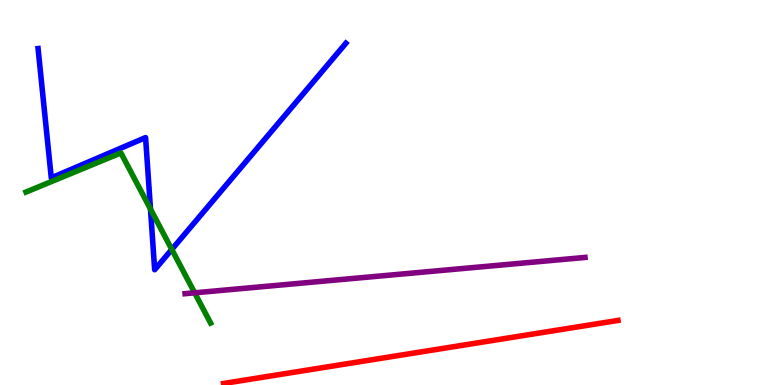[{'lines': ['blue', 'red'], 'intersections': []}, {'lines': ['green', 'red'], 'intersections': []}, {'lines': ['purple', 'red'], 'intersections': []}, {'lines': ['blue', 'green'], 'intersections': [{'x': 1.94, 'y': 4.57}, {'x': 2.22, 'y': 3.52}]}, {'lines': ['blue', 'purple'], 'intersections': []}, {'lines': ['green', 'purple'], 'intersections': [{'x': 2.51, 'y': 2.39}]}]